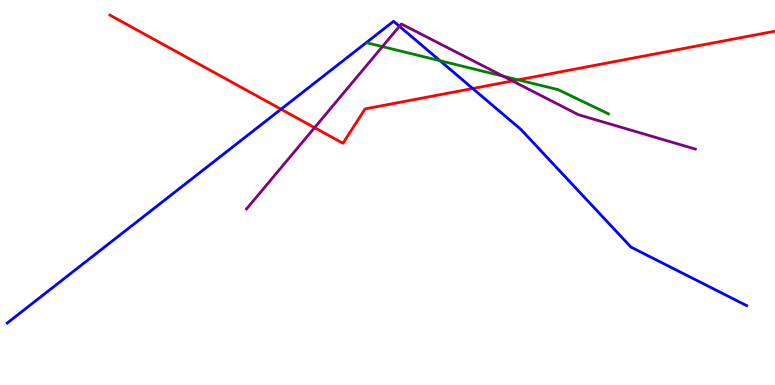[{'lines': ['blue', 'red'], 'intersections': [{'x': 3.63, 'y': 7.16}, {'x': 6.1, 'y': 7.7}]}, {'lines': ['green', 'red'], 'intersections': [{'x': 6.69, 'y': 7.93}]}, {'lines': ['purple', 'red'], 'intersections': [{'x': 4.06, 'y': 6.68}, {'x': 6.61, 'y': 7.9}]}, {'lines': ['blue', 'green'], 'intersections': [{'x': 5.68, 'y': 8.42}]}, {'lines': ['blue', 'purple'], 'intersections': [{'x': 5.15, 'y': 9.32}]}, {'lines': ['green', 'purple'], 'intersections': [{'x': 4.93, 'y': 8.79}, {'x': 6.49, 'y': 8.02}]}]